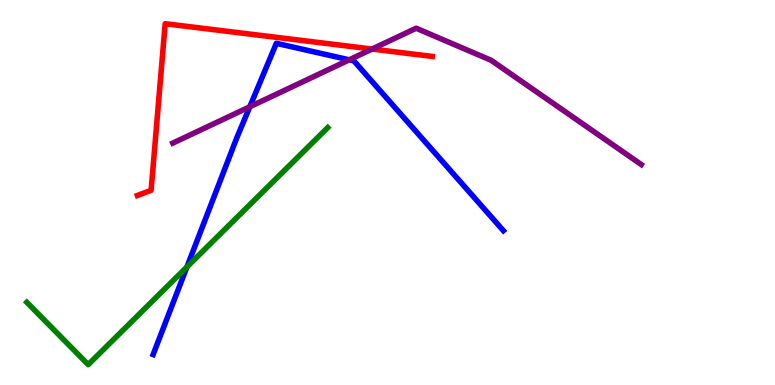[{'lines': ['blue', 'red'], 'intersections': []}, {'lines': ['green', 'red'], 'intersections': []}, {'lines': ['purple', 'red'], 'intersections': [{'x': 4.8, 'y': 8.73}]}, {'lines': ['blue', 'green'], 'intersections': [{'x': 2.41, 'y': 3.07}]}, {'lines': ['blue', 'purple'], 'intersections': [{'x': 3.22, 'y': 7.23}, {'x': 4.51, 'y': 8.45}]}, {'lines': ['green', 'purple'], 'intersections': []}]